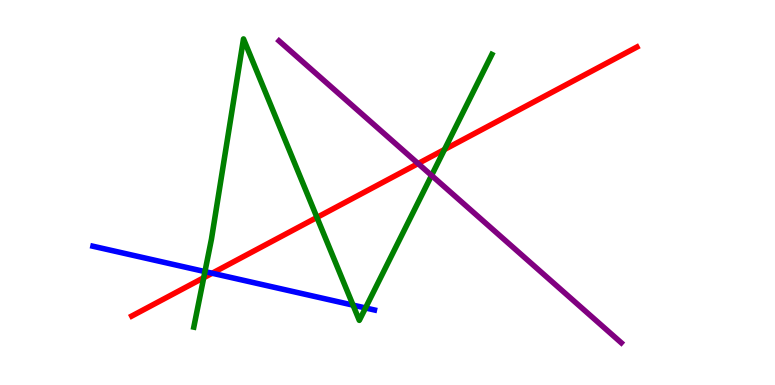[{'lines': ['blue', 'red'], 'intersections': [{'x': 2.74, 'y': 2.9}]}, {'lines': ['green', 'red'], 'intersections': [{'x': 2.63, 'y': 2.79}, {'x': 4.09, 'y': 4.35}, {'x': 5.74, 'y': 6.12}]}, {'lines': ['purple', 'red'], 'intersections': [{'x': 5.39, 'y': 5.75}]}, {'lines': ['blue', 'green'], 'intersections': [{'x': 2.64, 'y': 2.95}, {'x': 4.56, 'y': 2.07}, {'x': 4.72, 'y': 2.0}]}, {'lines': ['blue', 'purple'], 'intersections': []}, {'lines': ['green', 'purple'], 'intersections': [{'x': 5.57, 'y': 5.44}]}]